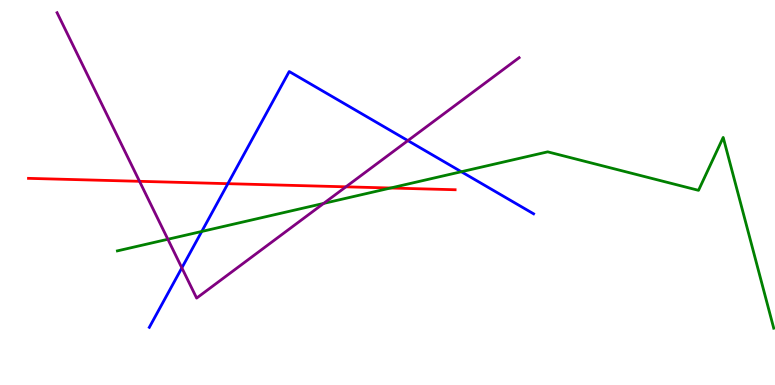[{'lines': ['blue', 'red'], 'intersections': [{'x': 2.94, 'y': 5.23}]}, {'lines': ['green', 'red'], 'intersections': [{'x': 5.04, 'y': 5.12}]}, {'lines': ['purple', 'red'], 'intersections': [{'x': 1.8, 'y': 5.29}, {'x': 4.46, 'y': 5.15}]}, {'lines': ['blue', 'green'], 'intersections': [{'x': 2.6, 'y': 3.99}, {'x': 5.95, 'y': 5.54}]}, {'lines': ['blue', 'purple'], 'intersections': [{'x': 2.35, 'y': 3.04}, {'x': 5.26, 'y': 6.35}]}, {'lines': ['green', 'purple'], 'intersections': [{'x': 2.17, 'y': 3.79}, {'x': 4.18, 'y': 4.72}]}]